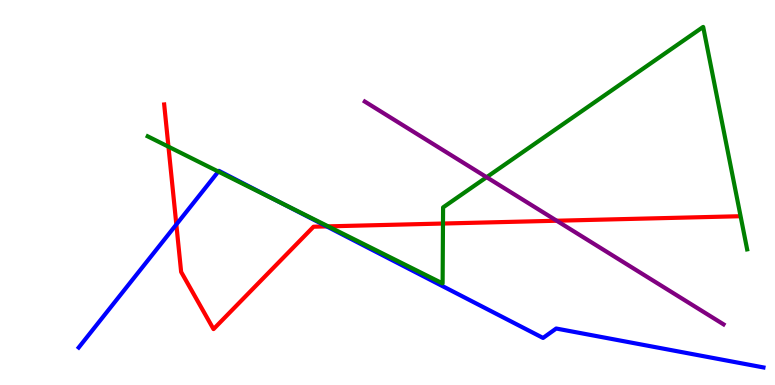[{'lines': ['blue', 'red'], 'intersections': [{'x': 2.28, 'y': 4.17}, {'x': 4.21, 'y': 4.12}]}, {'lines': ['green', 'red'], 'intersections': [{'x': 2.17, 'y': 6.19}, {'x': 4.23, 'y': 4.12}, {'x': 5.72, 'y': 4.19}]}, {'lines': ['purple', 'red'], 'intersections': [{'x': 7.18, 'y': 4.27}]}, {'lines': ['blue', 'green'], 'intersections': [{'x': 2.82, 'y': 5.54}, {'x': 3.6, 'y': 4.75}]}, {'lines': ['blue', 'purple'], 'intersections': []}, {'lines': ['green', 'purple'], 'intersections': [{'x': 6.28, 'y': 5.4}]}]